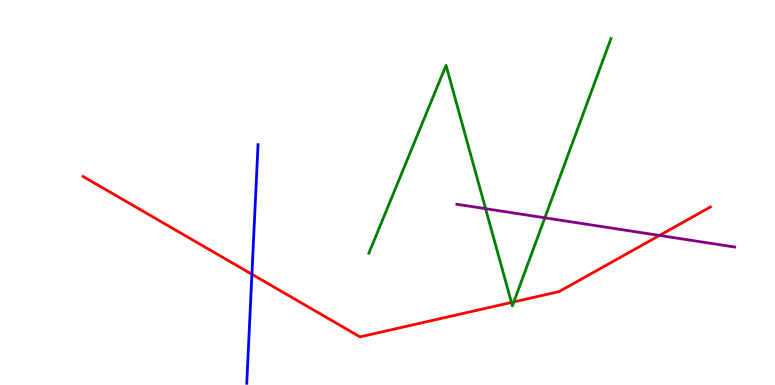[{'lines': ['blue', 'red'], 'intersections': [{'x': 3.25, 'y': 2.88}]}, {'lines': ['green', 'red'], 'intersections': [{'x': 6.6, 'y': 2.14}, {'x': 6.63, 'y': 2.16}]}, {'lines': ['purple', 'red'], 'intersections': [{'x': 8.51, 'y': 3.88}]}, {'lines': ['blue', 'green'], 'intersections': []}, {'lines': ['blue', 'purple'], 'intersections': []}, {'lines': ['green', 'purple'], 'intersections': [{'x': 6.27, 'y': 4.58}, {'x': 7.03, 'y': 4.34}]}]